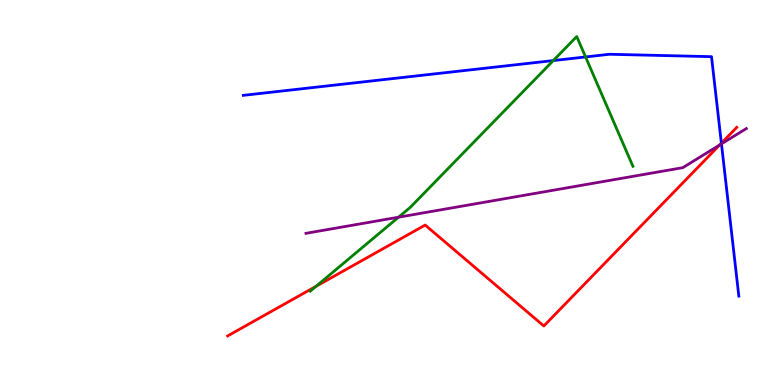[{'lines': ['blue', 'red'], 'intersections': [{'x': 9.31, 'y': 6.28}]}, {'lines': ['green', 'red'], 'intersections': [{'x': 4.08, 'y': 2.56}]}, {'lines': ['purple', 'red'], 'intersections': [{'x': 9.29, 'y': 6.23}]}, {'lines': ['blue', 'green'], 'intersections': [{'x': 7.14, 'y': 8.43}, {'x': 7.56, 'y': 8.52}]}, {'lines': ['blue', 'purple'], 'intersections': [{'x': 9.31, 'y': 6.26}]}, {'lines': ['green', 'purple'], 'intersections': [{'x': 5.14, 'y': 4.36}]}]